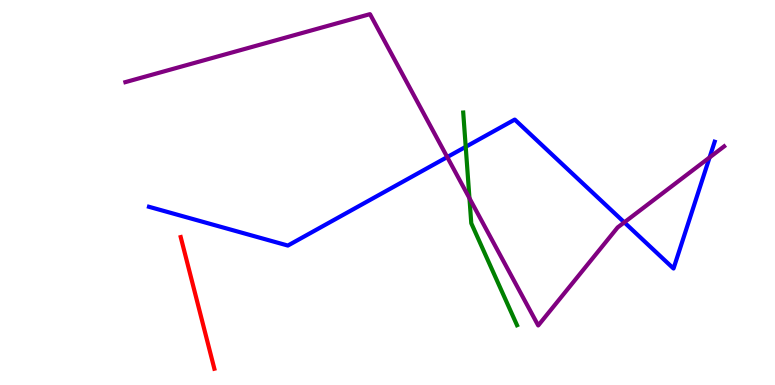[{'lines': ['blue', 'red'], 'intersections': []}, {'lines': ['green', 'red'], 'intersections': []}, {'lines': ['purple', 'red'], 'intersections': []}, {'lines': ['blue', 'green'], 'intersections': [{'x': 6.01, 'y': 6.19}]}, {'lines': ['blue', 'purple'], 'intersections': [{'x': 5.77, 'y': 5.92}, {'x': 8.06, 'y': 4.22}, {'x': 9.16, 'y': 5.91}]}, {'lines': ['green', 'purple'], 'intersections': [{'x': 6.06, 'y': 4.85}]}]